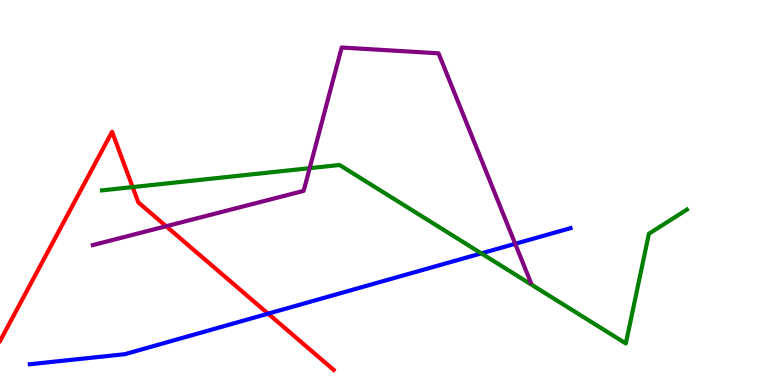[{'lines': ['blue', 'red'], 'intersections': [{'x': 3.46, 'y': 1.85}]}, {'lines': ['green', 'red'], 'intersections': [{'x': 1.71, 'y': 5.14}]}, {'lines': ['purple', 'red'], 'intersections': [{'x': 2.14, 'y': 4.12}]}, {'lines': ['blue', 'green'], 'intersections': [{'x': 6.21, 'y': 3.42}]}, {'lines': ['blue', 'purple'], 'intersections': [{'x': 6.65, 'y': 3.67}]}, {'lines': ['green', 'purple'], 'intersections': [{'x': 4.0, 'y': 5.63}]}]